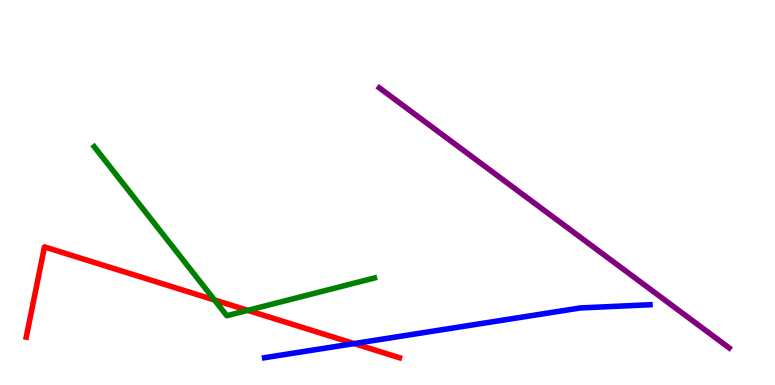[{'lines': ['blue', 'red'], 'intersections': [{'x': 4.57, 'y': 1.08}]}, {'lines': ['green', 'red'], 'intersections': [{'x': 2.77, 'y': 2.21}, {'x': 3.2, 'y': 1.94}]}, {'lines': ['purple', 'red'], 'intersections': []}, {'lines': ['blue', 'green'], 'intersections': []}, {'lines': ['blue', 'purple'], 'intersections': []}, {'lines': ['green', 'purple'], 'intersections': []}]